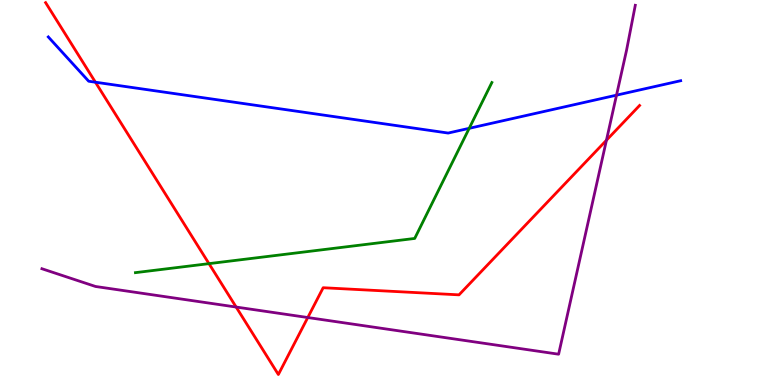[{'lines': ['blue', 'red'], 'intersections': [{'x': 1.23, 'y': 7.86}]}, {'lines': ['green', 'red'], 'intersections': [{'x': 2.7, 'y': 3.15}]}, {'lines': ['purple', 'red'], 'intersections': [{'x': 3.05, 'y': 2.02}, {'x': 3.97, 'y': 1.75}, {'x': 7.83, 'y': 6.36}]}, {'lines': ['blue', 'green'], 'intersections': [{'x': 6.05, 'y': 6.67}]}, {'lines': ['blue', 'purple'], 'intersections': [{'x': 7.96, 'y': 7.53}]}, {'lines': ['green', 'purple'], 'intersections': []}]